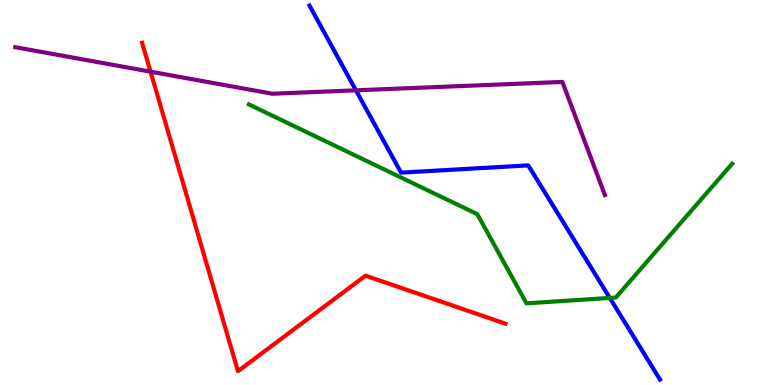[{'lines': ['blue', 'red'], 'intersections': []}, {'lines': ['green', 'red'], 'intersections': []}, {'lines': ['purple', 'red'], 'intersections': [{'x': 1.94, 'y': 8.14}]}, {'lines': ['blue', 'green'], 'intersections': [{'x': 7.87, 'y': 2.26}]}, {'lines': ['blue', 'purple'], 'intersections': [{'x': 4.59, 'y': 7.65}]}, {'lines': ['green', 'purple'], 'intersections': []}]